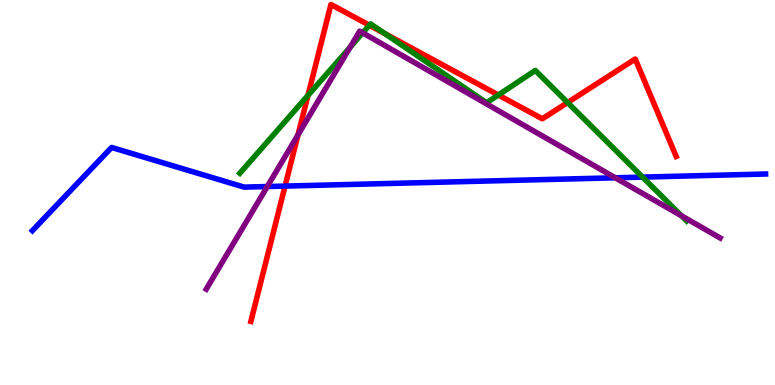[{'lines': ['blue', 'red'], 'intersections': [{'x': 3.68, 'y': 5.17}]}, {'lines': ['green', 'red'], 'intersections': [{'x': 3.97, 'y': 7.52}, {'x': 4.77, 'y': 9.34}, {'x': 4.97, 'y': 9.13}, {'x': 6.43, 'y': 7.53}, {'x': 7.32, 'y': 7.34}]}, {'lines': ['purple', 'red'], 'intersections': [{'x': 3.84, 'y': 6.5}]}, {'lines': ['blue', 'green'], 'intersections': [{'x': 8.29, 'y': 5.4}]}, {'lines': ['blue', 'purple'], 'intersections': [{'x': 3.45, 'y': 5.15}, {'x': 7.94, 'y': 5.38}]}, {'lines': ['green', 'purple'], 'intersections': [{'x': 4.52, 'y': 8.78}, {'x': 4.68, 'y': 9.15}, {'x': 8.79, 'y': 4.4}]}]